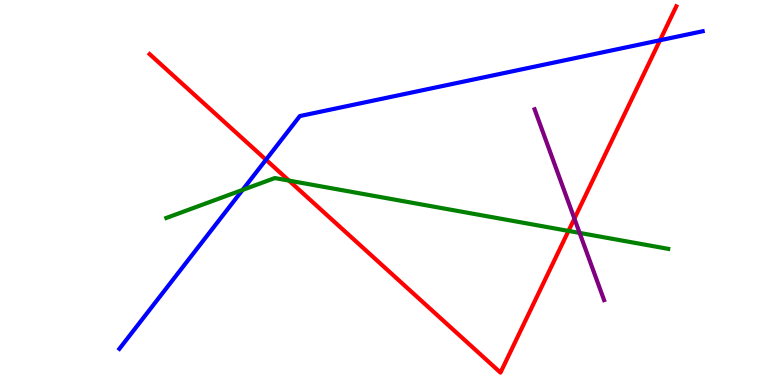[{'lines': ['blue', 'red'], 'intersections': [{'x': 3.43, 'y': 5.85}, {'x': 8.52, 'y': 8.95}]}, {'lines': ['green', 'red'], 'intersections': [{'x': 3.73, 'y': 5.31}, {'x': 7.34, 'y': 4.0}]}, {'lines': ['purple', 'red'], 'intersections': [{'x': 7.41, 'y': 4.32}]}, {'lines': ['blue', 'green'], 'intersections': [{'x': 3.13, 'y': 5.07}]}, {'lines': ['blue', 'purple'], 'intersections': []}, {'lines': ['green', 'purple'], 'intersections': [{'x': 7.48, 'y': 3.95}]}]